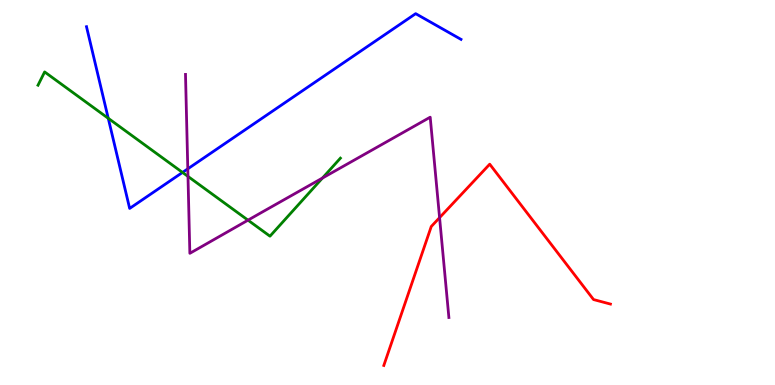[{'lines': ['blue', 'red'], 'intersections': []}, {'lines': ['green', 'red'], 'intersections': []}, {'lines': ['purple', 'red'], 'intersections': [{'x': 5.67, 'y': 4.35}]}, {'lines': ['blue', 'green'], 'intersections': [{'x': 1.4, 'y': 6.93}, {'x': 2.36, 'y': 5.52}]}, {'lines': ['blue', 'purple'], 'intersections': [{'x': 2.42, 'y': 5.61}]}, {'lines': ['green', 'purple'], 'intersections': [{'x': 2.43, 'y': 5.42}, {'x': 3.2, 'y': 4.28}, {'x': 4.16, 'y': 5.38}]}]